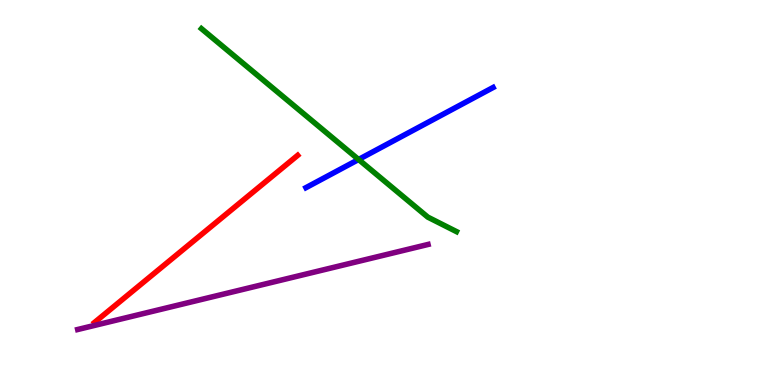[{'lines': ['blue', 'red'], 'intersections': []}, {'lines': ['green', 'red'], 'intersections': []}, {'lines': ['purple', 'red'], 'intersections': []}, {'lines': ['blue', 'green'], 'intersections': [{'x': 4.63, 'y': 5.86}]}, {'lines': ['blue', 'purple'], 'intersections': []}, {'lines': ['green', 'purple'], 'intersections': []}]